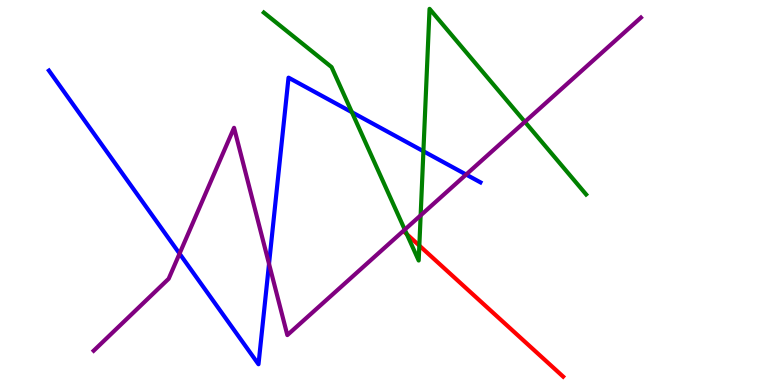[{'lines': ['blue', 'red'], 'intersections': []}, {'lines': ['green', 'red'], 'intersections': [{'x': 5.25, 'y': 3.92}, {'x': 5.41, 'y': 3.62}]}, {'lines': ['purple', 'red'], 'intersections': []}, {'lines': ['blue', 'green'], 'intersections': [{'x': 4.54, 'y': 7.09}, {'x': 5.46, 'y': 6.07}]}, {'lines': ['blue', 'purple'], 'intersections': [{'x': 2.32, 'y': 3.41}, {'x': 3.47, 'y': 3.15}, {'x': 6.01, 'y': 5.47}]}, {'lines': ['green', 'purple'], 'intersections': [{'x': 5.22, 'y': 4.04}, {'x': 5.43, 'y': 4.41}, {'x': 6.77, 'y': 6.84}]}]